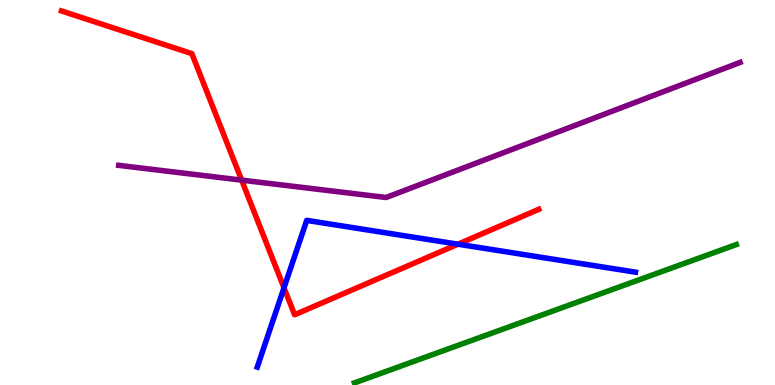[{'lines': ['blue', 'red'], 'intersections': [{'x': 3.66, 'y': 2.52}, {'x': 5.91, 'y': 3.66}]}, {'lines': ['green', 'red'], 'intersections': []}, {'lines': ['purple', 'red'], 'intersections': [{'x': 3.12, 'y': 5.32}]}, {'lines': ['blue', 'green'], 'intersections': []}, {'lines': ['blue', 'purple'], 'intersections': []}, {'lines': ['green', 'purple'], 'intersections': []}]